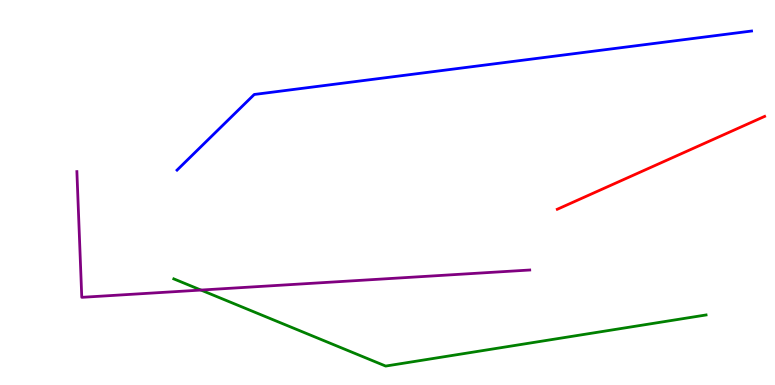[{'lines': ['blue', 'red'], 'intersections': []}, {'lines': ['green', 'red'], 'intersections': []}, {'lines': ['purple', 'red'], 'intersections': []}, {'lines': ['blue', 'green'], 'intersections': []}, {'lines': ['blue', 'purple'], 'intersections': []}, {'lines': ['green', 'purple'], 'intersections': [{'x': 2.59, 'y': 2.47}]}]